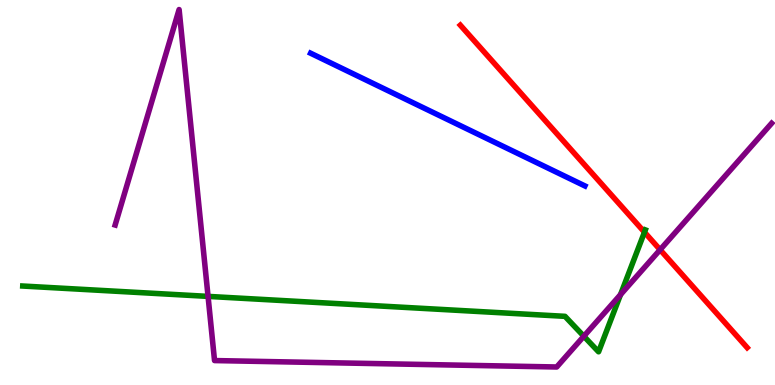[{'lines': ['blue', 'red'], 'intersections': []}, {'lines': ['green', 'red'], 'intersections': [{'x': 8.32, 'y': 3.97}]}, {'lines': ['purple', 'red'], 'intersections': [{'x': 8.52, 'y': 3.51}]}, {'lines': ['blue', 'green'], 'intersections': []}, {'lines': ['blue', 'purple'], 'intersections': []}, {'lines': ['green', 'purple'], 'intersections': [{'x': 2.68, 'y': 2.3}, {'x': 7.53, 'y': 1.27}, {'x': 8.01, 'y': 2.35}]}]